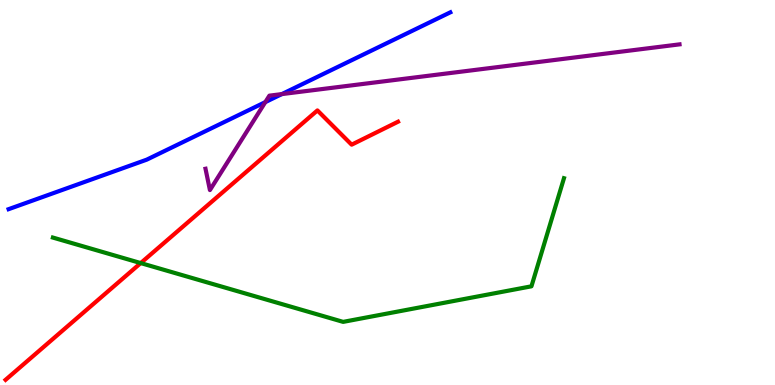[{'lines': ['blue', 'red'], 'intersections': []}, {'lines': ['green', 'red'], 'intersections': [{'x': 1.82, 'y': 3.17}]}, {'lines': ['purple', 'red'], 'intersections': []}, {'lines': ['blue', 'green'], 'intersections': []}, {'lines': ['blue', 'purple'], 'intersections': [{'x': 3.42, 'y': 7.35}, {'x': 3.64, 'y': 7.56}]}, {'lines': ['green', 'purple'], 'intersections': []}]